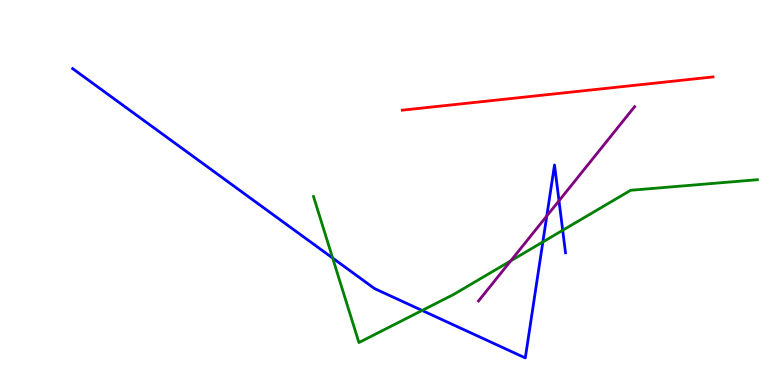[{'lines': ['blue', 'red'], 'intersections': []}, {'lines': ['green', 'red'], 'intersections': []}, {'lines': ['purple', 'red'], 'intersections': []}, {'lines': ['blue', 'green'], 'intersections': [{'x': 4.29, 'y': 3.3}, {'x': 5.45, 'y': 1.94}, {'x': 7.0, 'y': 3.72}, {'x': 7.26, 'y': 4.02}]}, {'lines': ['blue', 'purple'], 'intersections': [{'x': 7.06, 'y': 4.39}, {'x': 7.21, 'y': 4.79}]}, {'lines': ['green', 'purple'], 'intersections': [{'x': 6.59, 'y': 3.22}]}]